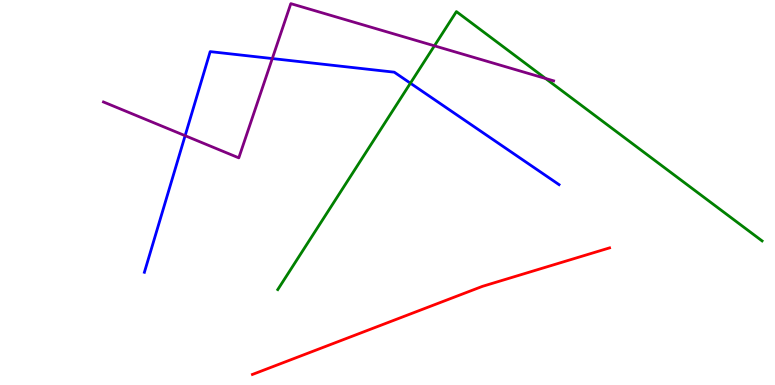[{'lines': ['blue', 'red'], 'intersections': []}, {'lines': ['green', 'red'], 'intersections': []}, {'lines': ['purple', 'red'], 'intersections': []}, {'lines': ['blue', 'green'], 'intersections': [{'x': 5.3, 'y': 7.84}]}, {'lines': ['blue', 'purple'], 'intersections': [{'x': 2.39, 'y': 6.48}, {'x': 3.51, 'y': 8.48}]}, {'lines': ['green', 'purple'], 'intersections': [{'x': 5.61, 'y': 8.81}, {'x': 7.04, 'y': 7.96}]}]